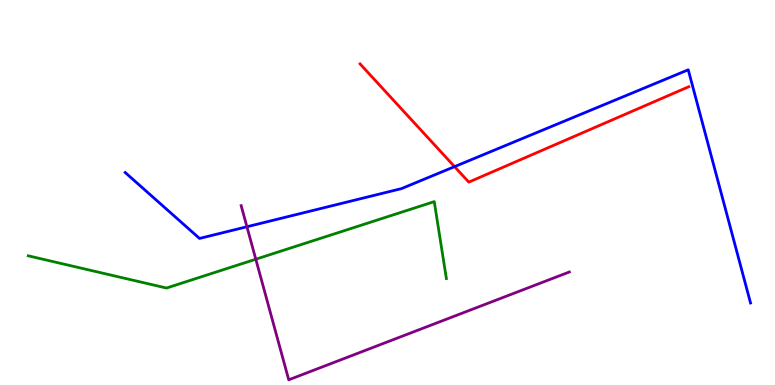[{'lines': ['blue', 'red'], 'intersections': [{'x': 5.87, 'y': 5.67}]}, {'lines': ['green', 'red'], 'intersections': []}, {'lines': ['purple', 'red'], 'intersections': []}, {'lines': ['blue', 'green'], 'intersections': []}, {'lines': ['blue', 'purple'], 'intersections': [{'x': 3.19, 'y': 4.11}]}, {'lines': ['green', 'purple'], 'intersections': [{'x': 3.3, 'y': 3.27}]}]